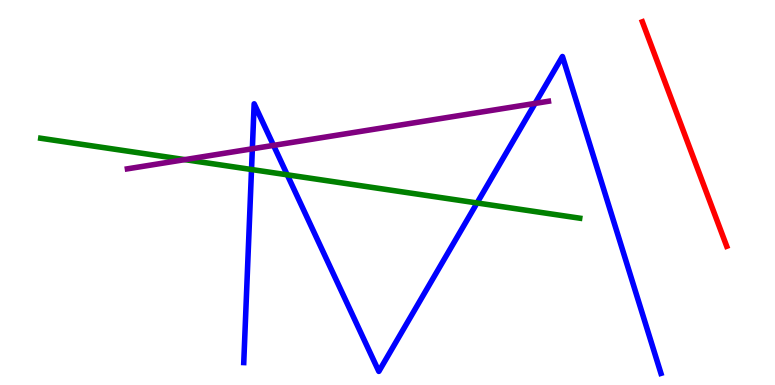[{'lines': ['blue', 'red'], 'intersections': []}, {'lines': ['green', 'red'], 'intersections': []}, {'lines': ['purple', 'red'], 'intersections': []}, {'lines': ['blue', 'green'], 'intersections': [{'x': 3.25, 'y': 5.6}, {'x': 3.71, 'y': 5.46}, {'x': 6.16, 'y': 4.73}]}, {'lines': ['blue', 'purple'], 'intersections': [{'x': 3.26, 'y': 6.14}, {'x': 3.53, 'y': 6.22}, {'x': 6.9, 'y': 7.31}]}, {'lines': ['green', 'purple'], 'intersections': [{'x': 2.38, 'y': 5.85}]}]